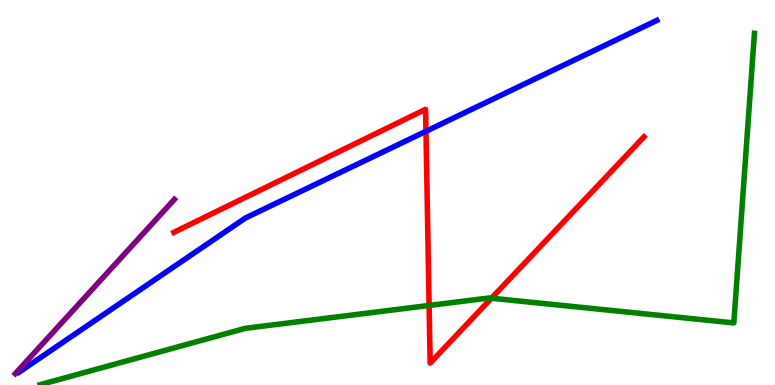[{'lines': ['blue', 'red'], 'intersections': [{'x': 5.5, 'y': 6.59}]}, {'lines': ['green', 'red'], 'intersections': [{'x': 5.54, 'y': 2.07}, {'x': 6.34, 'y': 2.25}]}, {'lines': ['purple', 'red'], 'intersections': []}, {'lines': ['blue', 'green'], 'intersections': []}, {'lines': ['blue', 'purple'], 'intersections': []}, {'lines': ['green', 'purple'], 'intersections': []}]